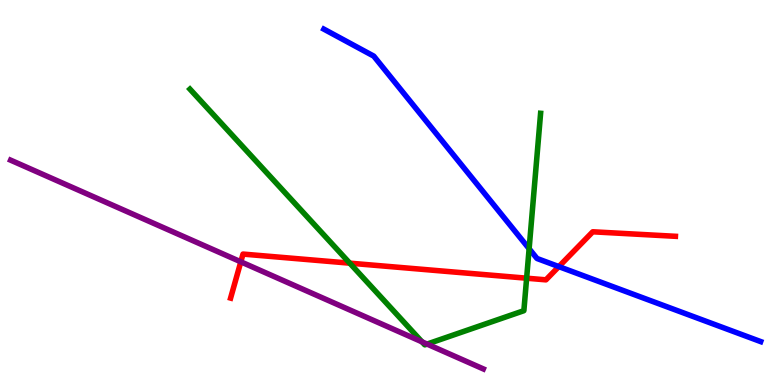[{'lines': ['blue', 'red'], 'intersections': [{'x': 7.21, 'y': 3.08}]}, {'lines': ['green', 'red'], 'intersections': [{'x': 4.51, 'y': 3.16}, {'x': 6.8, 'y': 2.77}]}, {'lines': ['purple', 'red'], 'intersections': [{'x': 3.11, 'y': 3.2}]}, {'lines': ['blue', 'green'], 'intersections': [{'x': 6.83, 'y': 3.54}]}, {'lines': ['blue', 'purple'], 'intersections': []}, {'lines': ['green', 'purple'], 'intersections': [{'x': 5.45, 'y': 1.12}, {'x': 5.51, 'y': 1.06}]}]